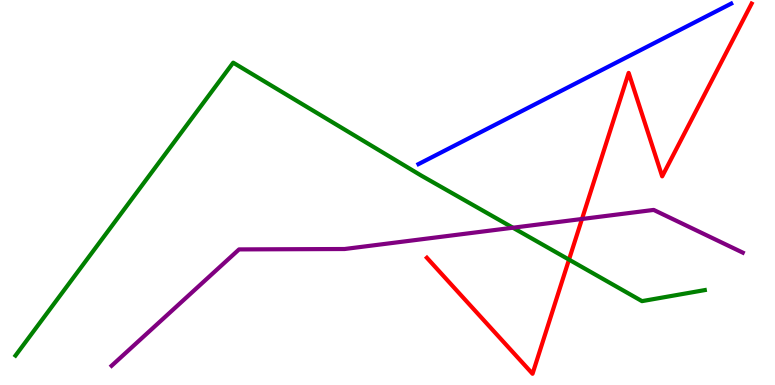[{'lines': ['blue', 'red'], 'intersections': []}, {'lines': ['green', 'red'], 'intersections': [{'x': 7.34, 'y': 3.26}]}, {'lines': ['purple', 'red'], 'intersections': [{'x': 7.51, 'y': 4.31}]}, {'lines': ['blue', 'green'], 'intersections': []}, {'lines': ['blue', 'purple'], 'intersections': []}, {'lines': ['green', 'purple'], 'intersections': [{'x': 6.62, 'y': 4.09}]}]